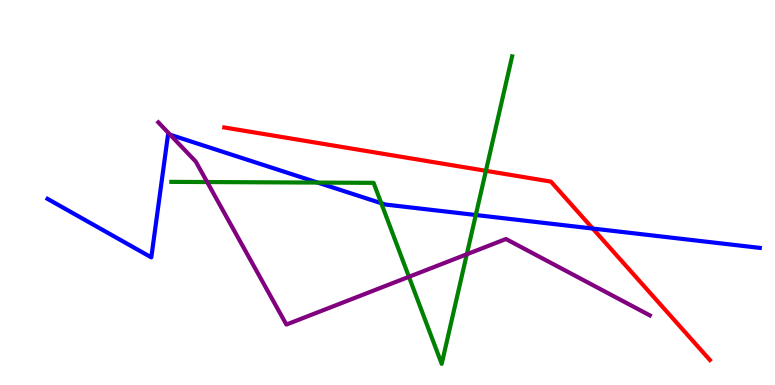[{'lines': ['blue', 'red'], 'intersections': [{'x': 7.65, 'y': 4.06}]}, {'lines': ['green', 'red'], 'intersections': [{'x': 6.27, 'y': 5.56}]}, {'lines': ['purple', 'red'], 'intersections': []}, {'lines': ['blue', 'green'], 'intersections': [{'x': 4.1, 'y': 5.26}, {'x': 4.92, 'y': 4.72}, {'x': 6.14, 'y': 4.42}]}, {'lines': ['blue', 'purple'], 'intersections': [{'x': 2.2, 'y': 6.5}]}, {'lines': ['green', 'purple'], 'intersections': [{'x': 2.67, 'y': 5.27}, {'x': 5.28, 'y': 2.81}, {'x': 6.02, 'y': 3.4}]}]